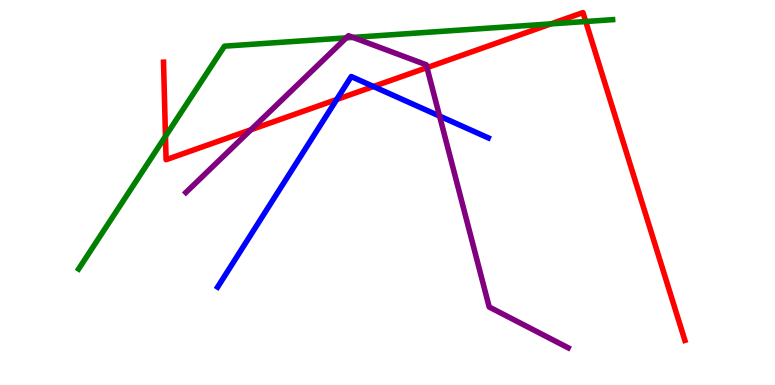[{'lines': ['blue', 'red'], 'intersections': [{'x': 4.34, 'y': 7.42}, {'x': 4.82, 'y': 7.75}]}, {'lines': ['green', 'red'], 'intersections': [{'x': 2.14, 'y': 6.46}, {'x': 7.11, 'y': 9.38}, {'x': 7.56, 'y': 9.44}]}, {'lines': ['purple', 'red'], 'intersections': [{'x': 3.24, 'y': 6.63}, {'x': 5.51, 'y': 8.24}]}, {'lines': ['blue', 'green'], 'intersections': []}, {'lines': ['blue', 'purple'], 'intersections': [{'x': 5.67, 'y': 6.99}]}, {'lines': ['green', 'purple'], 'intersections': [{'x': 4.47, 'y': 9.02}, {'x': 4.55, 'y': 9.03}]}]